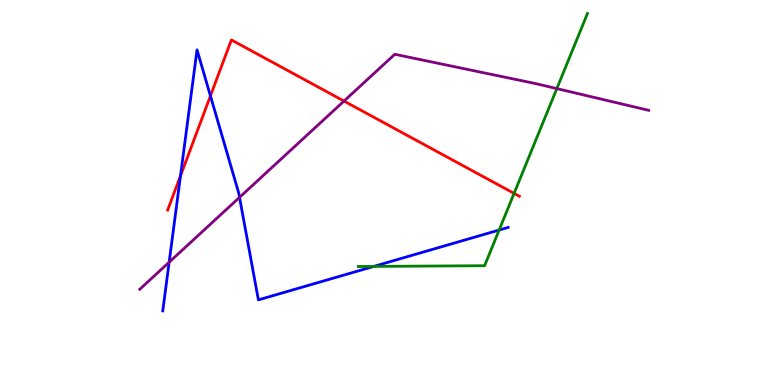[{'lines': ['blue', 'red'], 'intersections': [{'x': 2.33, 'y': 5.43}, {'x': 2.72, 'y': 7.51}]}, {'lines': ['green', 'red'], 'intersections': [{'x': 6.63, 'y': 4.98}]}, {'lines': ['purple', 'red'], 'intersections': [{'x': 4.44, 'y': 7.37}]}, {'lines': ['blue', 'green'], 'intersections': [{'x': 4.82, 'y': 3.08}, {'x': 6.44, 'y': 4.02}]}, {'lines': ['blue', 'purple'], 'intersections': [{'x': 2.18, 'y': 3.19}, {'x': 3.09, 'y': 4.87}]}, {'lines': ['green', 'purple'], 'intersections': [{'x': 7.18, 'y': 7.7}]}]